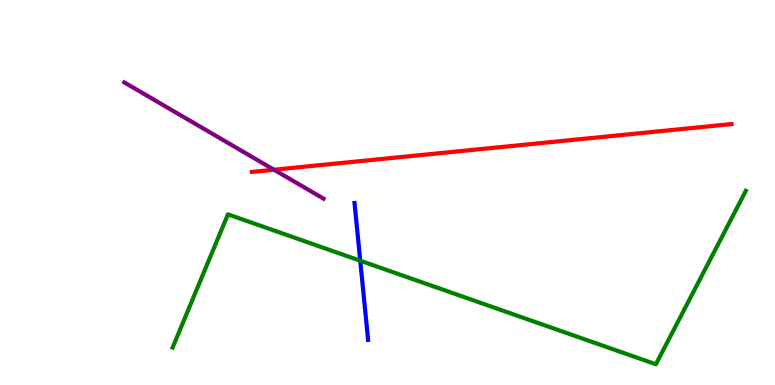[{'lines': ['blue', 'red'], 'intersections': []}, {'lines': ['green', 'red'], 'intersections': []}, {'lines': ['purple', 'red'], 'intersections': [{'x': 3.54, 'y': 5.59}]}, {'lines': ['blue', 'green'], 'intersections': [{'x': 4.65, 'y': 3.23}]}, {'lines': ['blue', 'purple'], 'intersections': []}, {'lines': ['green', 'purple'], 'intersections': []}]